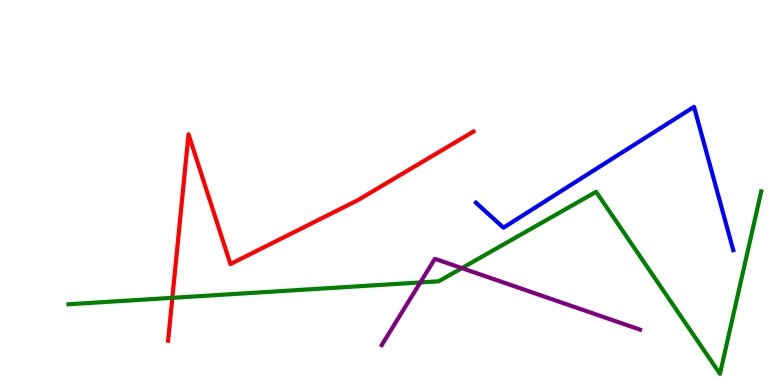[{'lines': ['blue', 'red'], 'intersections': []}, {'lines': ['green', 'red'], 'intersections': [{'x': 2.22, 'y': 2.26}]}, {'lines': ['purple', 'red'], 'intersections': []}, {'lines': ['blue', 'green'], 'intersections': []}, {'lines': ['blue', 'purple'], 'intersections': []}, {'lines': ['green', 'purple'], 'intersections': [{'x': 5.42, 'y': 2.66}, {'x': 5.96, 'y': 3.04}]}]